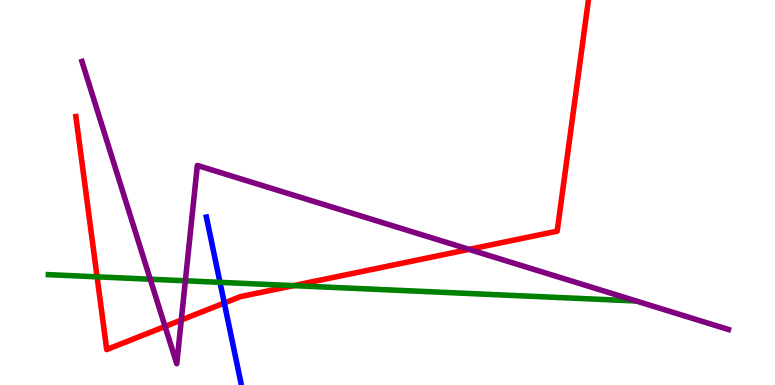[{'lines': ['blue', 'red'], 'intersections': [{'x': 2.89, 'y': 2.13}]}, {'lines': ['green', 'red'], 'intersections': [{'x': 1.25, 'y': 2.81}, {'x': 3.79, 'y': 2.58}]}, {'lines': ['purple', 'red'], 'intersections': [{'x': 2.13, 'y': 1.52}, {'x': 2.34, 'y': 1.69}, {'x': 6.05, 'y': 3.52}]}, {'lines': ['blue', 'green'], 'intersections': [{'x': 2.84, 'y': 2.67}]}, {'lines': ['blue', 'purple'], 'intersections': []}, {'lines': ['green', 'purple'], 'intersections': [{'x': 1.94, 'y': 2.75}, {'x': 2.39, 'y': 2.71}]}]